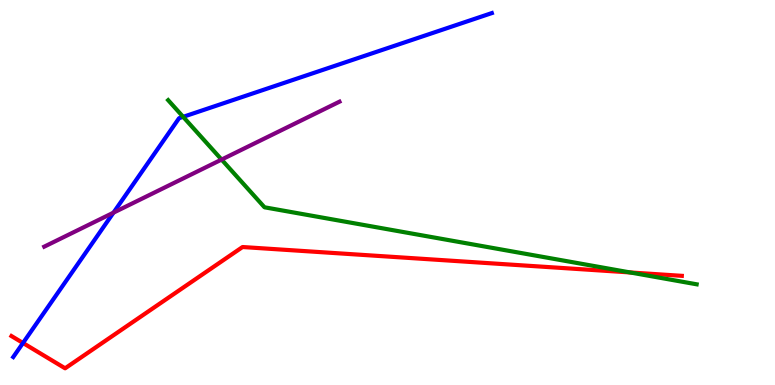[{'lines': ['blue', 'red'], 'intersections': [{'x': 0.297, 'y': 1.09}]}, {'lines': ['green', 'red'], 'intersections': [{'x': 8.13, 'y': 2.92}]}, {'lines': ['purple', 'red'], 'intersections': []}, {'lines': ['blue', 'green'], 'intersections': [{'x': 2.36, 'y': 6.97}]}, {'lines': ['blue', 'purple'], 'intersections': [{'x': 1.46, 'y': 4.48}]}, {'lines': ['green', 'purple'], 'intersections': [{'x': 2.86, 'y': 5.86}]}]